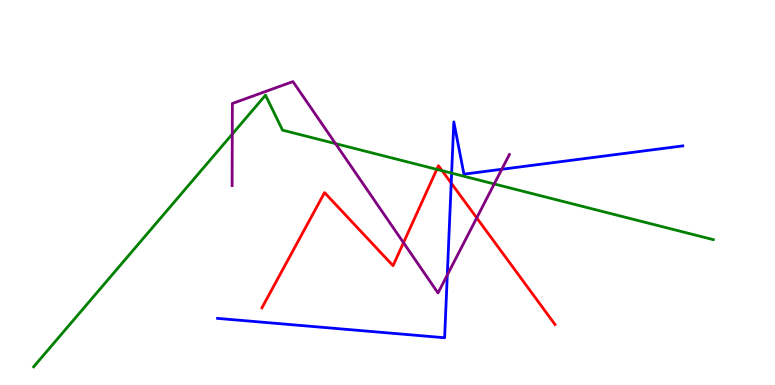[{'lines': ['blue', 'red'], 'intersections': [{'x': 5.82, 'y': 5.24}]}, {'lines': ['green', 'red'], 'intersections': [{'x': 5.64, 'y': 5.6}, {'x': 5.7, 'y': 5.57}]}, {'lines': ['purple', 'red'], 'intersections': [{'x': 5.21, 'y': 3.7}, {'x': 6.15, 'y': 4.34}]}, {'lines': ['blue', 'green'], 'intersections': [{'x': 5.83, 'y': 5.5}]}, {'lines': ['blue', 'purple'], 'intersections': [{'x': 5.77, 'y': 2.86}, {'x': 6.47, 'y': 5.6}]}, {'lines': ['green', 'purple'], 'intersections': [{'x': 3.0, 'y': 6.52}, {'x': 4.33, 'y': 6.27}, {'x': 6.38, 'y': 5.22}]}]